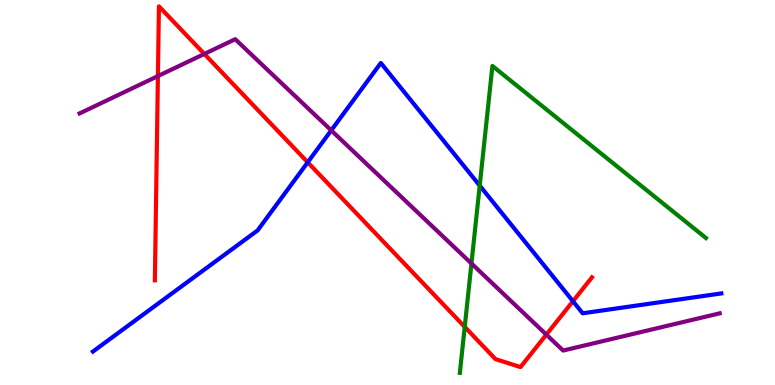[{'lines': ['blue', 'red'], 'intersections': [{'x': 3.97, 'y': 5.78}, {'x': 7.39, 'y': 2.18}]}, {'lines': ['green', 'red'], 'intersections': [{'x': 6.0, 'y': 1.51}]}, {'lines': ['purple', 'red'], 'intersections': [{'x': 2.04, 'y': 8.02}, {'x': 2.64, 'y': 8.6}, {'x': 7.05, 'y': 1.31}]}, {'lines': ['blue', 'green'], 'intersections': [{'x': 6.19, 'y': 5.18}]}, {'lines': ['blue', 'purple'], 'intersections': [{'x': 4.27, 'y': 6.61}]}, {'lines': ['green', 'purple'], 'intersections': [{'x': 6.08, 'y': 3.16}]}]